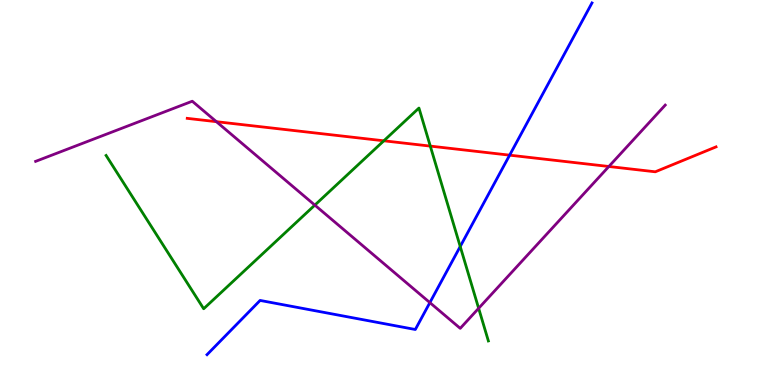[{'lines': ['blue', 'red'], 'intersections': [{'x': 6.58, 'y': 5.97}]}, {'lines': ['green', 'red'], 'intersections': [{'x': 4.95, 'y': 6.34}, {'x': 5.55, 'y': 6.21}]}, {'lines': ['purple', 'red'], 'intersections': [{'x': 2.79, 'y': 6.84}, {'x': 7.86, 'y': 5.68}]}, {'lines': ['blue', 'green'], 'intersections': [{'x': 5.94, 'y': 3.6}]}, {'lines': ['blue', 'purple'], 'intersections': [{'x': 5.55, 'y': 2.14}]}, {'lines': ['green', 'purple'], 'intersections': [{'x': 4.06, 'y': 4.67}, {'x': 6.18, 'y': 1.99}]}]